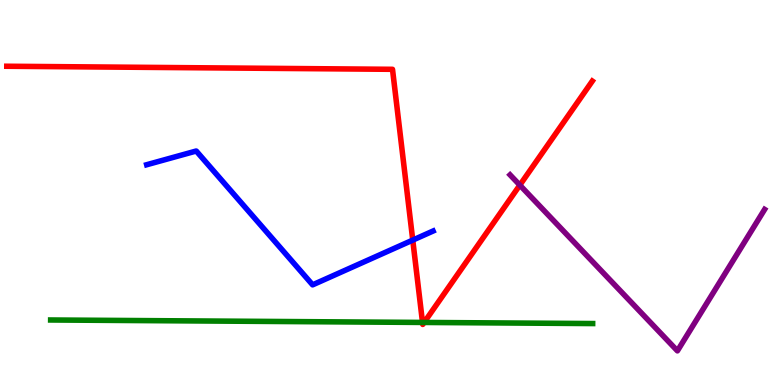[{'lines': ['blue', 'red'], 'intersections': [{'x': 5.33, 'y': 3.76}]}, {'lines': ['green', 'red'], 'intersections': [{'x': 5.45, 'y': 1.63}, {'x': 5.47, 'y': 1.62}]}, {'lines': ['purple', 'red'], 'intersections': [{'x': 6.71, 'y': 5.19}]}, {'lines': ['blue', 'green'], 'intersections': []}, {'lines': ['blue', 'purple'], 'intersections': []}, {'lines': ['green', 'purple'], 'intersections': []}]